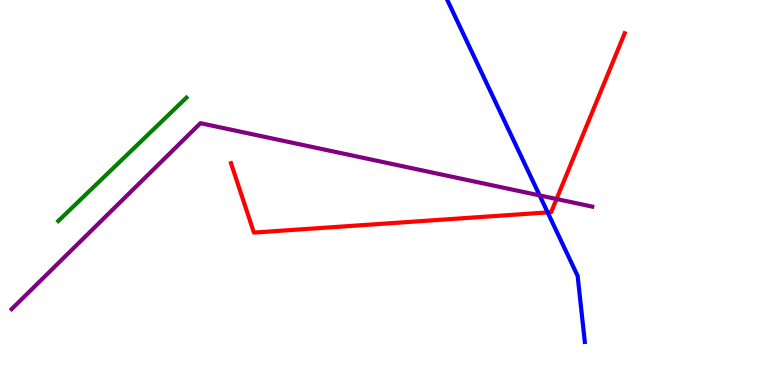[{'lines': ['blue', 'red'], 'intersections': [{'x': 7.07, 'y': 4.48}]}, {'lines': ['green', 'red'], 'intersections': []}, {'lines': ['purple', 'red'], 'intersections': [{'x': 7.18, 'y': 4.83}]}, {'lines': ['blue', 'green'], 'intersections': []}, {'lines': ['blue', 'purple'], 'intersections': [{'x': 6.96, 'y': 4.92}]}, {'lines': ['green', 'purple'], 'intersections': []}]